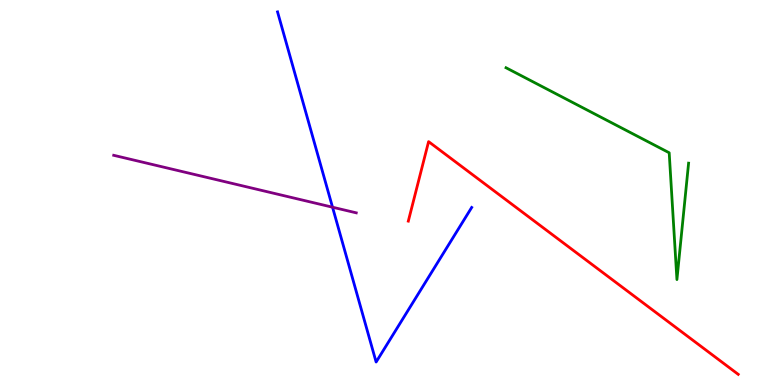[{'lines': ['blue', 'red'], 'intersections': []}, {'lines': ['green', 'red'], 'intersections': []}, {'lines': ['purple', 'red'], 'intersections': []}, {'lines': ['blue', 'green'], 'intersections': []}, {'lines': ['blue', 'purple'], 'intersections': [{'x': 4.29, 'y': 4.62}]}, {'lines': ['green', 'purple'], 'intersections': []}]